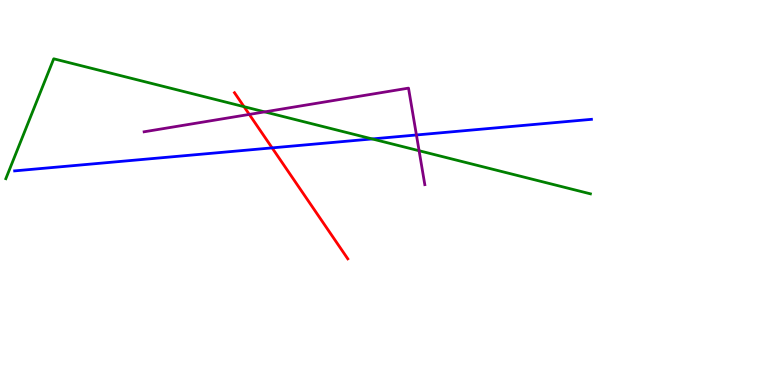[{'lines': ['blue', 'red'], 'intersections': [{'x': 3.51, 'y': 6.16}]}, {'lines': ['green', 'red'], 'intersections': [{'x': 3.15, 'y': 7.23}]}, {'lines': ['purple', 'red'], 'intersections': [{'x': 3.22, 'y': 7.03}]}, {'lines': ['blue', 'green'], 'intersections': [{'x': 4.8, 'y': 6.39}]}, {'lines': ['blue', 'purple'], 'intersections': [{'x': 5.37, 'y': 6.49}]}, {'lines': ['green', 'purple'], 'intersections': [{'x': 3.42, 'y': 7.09}, {'x': 5.41, 'y': 6.09}]}]